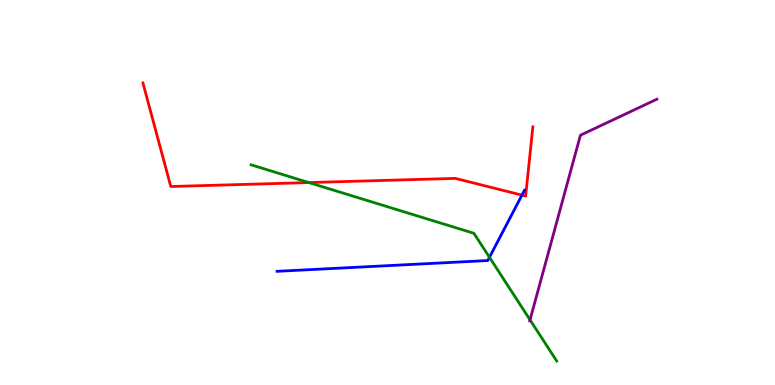[{'lines': ['blue', 'red'], 'intersections': [{'x': 6.74, 'y': 4.93}]}, {'lines': ['green', 'red'], 'intersections': [{'x': 3.98, 'y': 5.26}]}, {'lines': ['purple', 'red'], 'intersections': []}, {'lines': ['blue', 'green'], 'intersections': [{'x': 6.32, 'y': 3.32}]}, {'lines': ['blue', 'purple'], 'intersections': []}, {'lines': ['green', 'purple'], 'intersections': [{'x': 6.84, 'y': 1.69}]}]